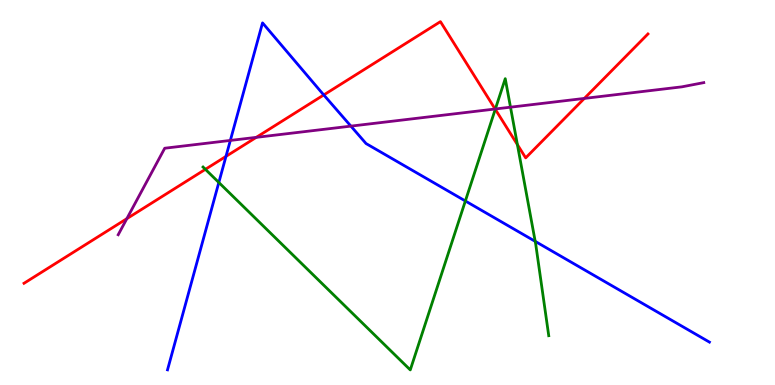[{'lines': ['blue', 'red'], 'intersections': [{'x': 2.92, 'y': 5.94}, {'x': 4.18, 'y': 7.53}]}, {'lines': ['green', 'red'], 'intersections': [{'x': 2.65, 'y': 5.6}, {'x': 6.39, 'y': 7.16}, {'x': 6.68, 'y': 6.24}]}, {'lines': ['purple', 'red'], 'intersections': [{'x': 1.64, 'y': 4.32}, {'x': 3.31, 'y': 6.43}, {'x': 6.39, 'y': 7.17}, {'x': 7.54, 'y': 7.44}]}, {'lines': ['blue', 'green'], 'intersections': [{'x': 2.82, 'y': 5.26}, {'x': 6.0, 'y': 4.78}, {'x': 6.91, 'y': 3.73}]}, {'lines': ['blue', 'purple'], 'intersections': [{'x': 2.97, 'y': 6.35}, {'x': 4.53, 'y': 6.72}]}, {'lines': ['green', 'purple'], 'intersections': [{'x': 6.39, 'y': 7.17}, {'x': 6.59, 'y': 7.22}]}]